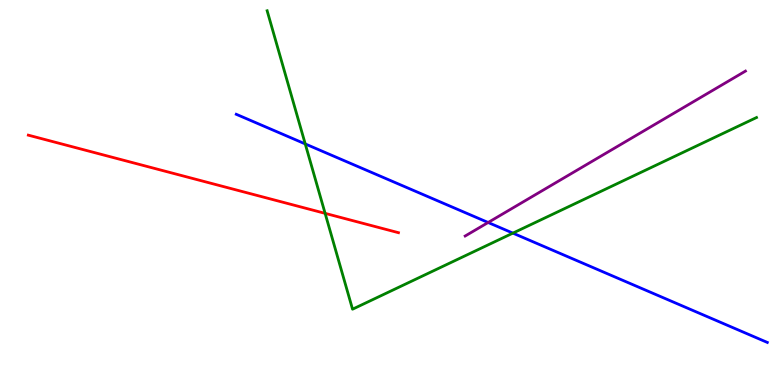[{'lines': ['blue', 'red'], 'intersections': []}, {'lines': ['green', 'red'], 'intersections': [{'x': 4.2, 'y': 4.46}]}, {'lines': ['purple', 'red'], 'intersections': []}, {'lines': ['blue', 'green'], 'intersections': [{'x': 3.94, 'y': 6.26}, {'x': 6.62, 'y': 3.94}]}, {'lines': ['blue', 'purple'], 'intersections': [{'x': 6.3, 'y': 4.22}]}, {'lines': ['green', 'purple'], 'intersections': []}]